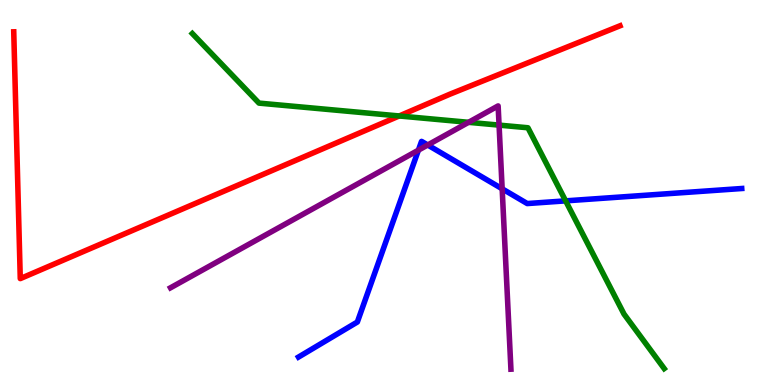[{'lines': ['blue', 'red'], 'intersections': []}, {'lines': ['green', 'red'], 'intersections': [{'x': 5.15, 'y': 6.99}]}, {'lines': ['purple', 'red'], 'intersections': []}, {'lines': ['blue', 'green'], 'intersections': [{'x': 7.3, 'y': 4.78}]}, {'lines': ['blue', 'purple'], 'intersections': [{'x': 5.4, 'y': 6.1}, {'x': 5.52, 'y': 6.23}, {'x': 6.48, 'y': 5.1}]}, {'lines': ['green', 'purple'], 'intersections': [{'x': 6.05, 'y': 6.82}, {'x': 6.44, 'y': 6.75}]}]